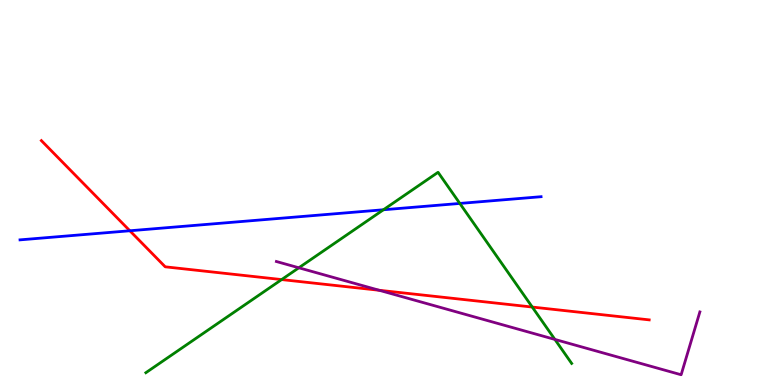[{'lines': ['blue', 'red'], 'intersections': [{'x': 1.68, 'y': 4.01}]}, {'lines': ['green', 'red'], 'intersections': [{'x': 3.63, 'y': 2.74}, {'x': 6.87, 'y': 2.02}]}, {'lines': ['purple', 'red'], 'intersections': [{'x': 4.89, 'y': 2.46}]}, {'lines': ['blue', 'green'], 'intersections': [{'x': 4.95, 'y': 4.55}, {'x': 5.93, 'y': 4.72}]}, {'lines': ['blue', 'purple'], 'intersections': []}, {'lines': ['green', 'purple'], 'intersections': [{'x': 3.86, 'y': 3.04}, {'x': 7.16, 'y': 1.18}]}]